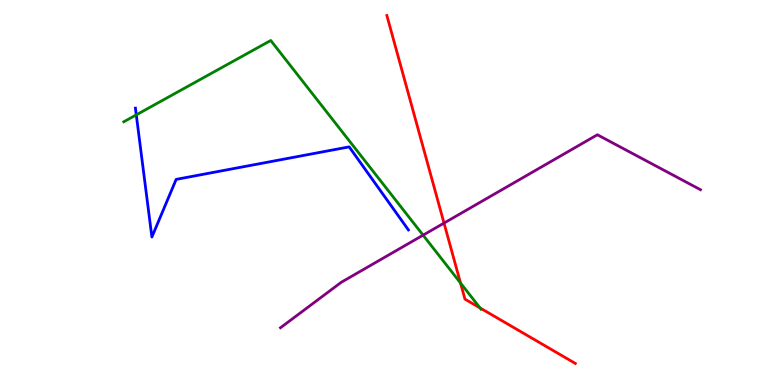[{'lines': ['blue', 'red'], 'intersections': []}, {'lines': ['green', 'red'], 'intersections': [{'x': 5.94, 'y': 2.65}, {'x': 6.19, 'y': 2.0}]}, {'lines': ['purple', 'red'], 'intersections': [{'x': 5.73, 'y': 4.21}]}, {'lines': ['blue', 'green'], 'intersections': [{'x': 1.76, 'y': 7.02}]}, {'lines': ['blue', 'purple'], 'intersections': []}, {'lines': ['green', 'purple'], 'intersections': [{'x': 5.46, 'y': 3.89}]}]